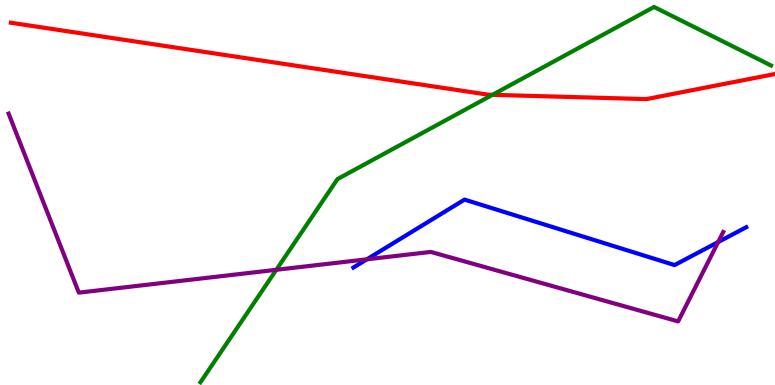[{'lines': ['blue', 'red'], 'intersections': []}, {'lines': ['green', 'red'], 'intersections': [{'x': 6.35, 'y': 7.54}]}, {'lines': ['purple', 'red'], 'intersections': []}, {'lines': ['blue', 'green'], 'intersections': []}, {'lines': ['blue', 'purple'], 'intersections': [{'x': 4.73, 'y': 3.26}, {'x': 9.27, 'y': 3.71}]}, {'lines': ['green', 'purple'], 'intersections': [{'x': 3.57, 'y': 2.99}]}]